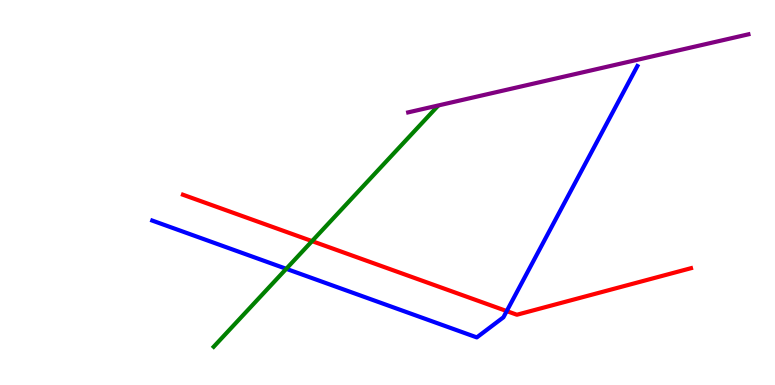[{'lines': ['blue', 'red'], 'intersections': [{'x': 6.54, 'y': 1.92}]}, {'lines': ['green', 'red'], 'intersections': [{'x': 4.03, 'y': 3.74}]}, {'lines': ['purple', 'red'], 'intersections': []}, {'lines': ['blue', 'green'], 'intersections': [{'x': 3.69, 'y': 3.02}]}, {'lines': ['blue', 'purple'], 'intersections': []}, {'lines': ['green', 'purple'], 'intersections': []}]